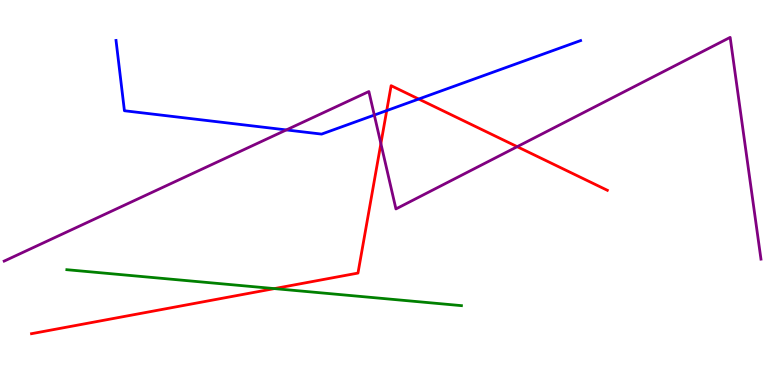[{'lines': ['blue', 'red'], 'intersections': [{'x': 4.99, 'y': 7.13}, {'x': 5.4, 'y': 7.43}]}, {'lines': ['green', 'red'], 'intersections': [{'x': 3.54, 'y': 2.5}]}, {'lines': ['purple', 'red'], 'intersections': [{'x': 4.91, 'y': 6.27}, {'x': 6.67, 'y': 6.19}]}, {'lines': ['blue', 'green'], 'intersections': []}, {'lines': ['blue', 'purple'], 'intersections': [{'x': 3.69, 'y': 6.63}, {'x': 4.83, 'y': 7.01}]}, {'lines': ['green', 'purple'], 'intersections': []}]